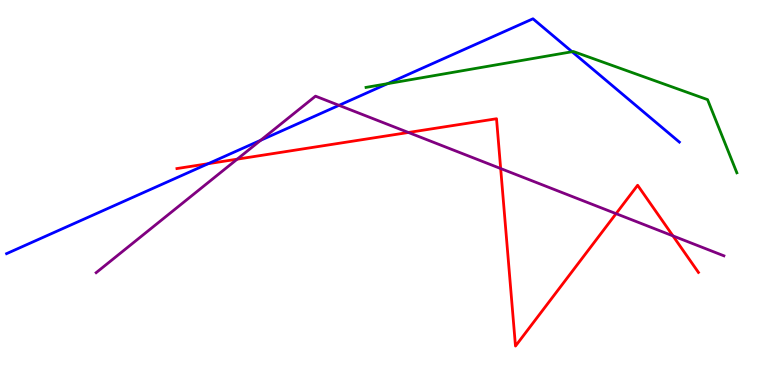[{'lines': ['blue', 'red'], 'intersections': [{'x': 2.69, 'y': 5.75}]}, {'lines': ['green', 'red'], 'intersections': []}, {'lines': ['purple', 'red'], 'intersections': [{'x': 3.06, 'y': 5.87}, {'x': 5.27, 'y': 6.56}, {'x': 6.46, 'y': 5.62}, {'x': 7.95, 'y': 4.45}, {'x': 8.68, 'y': 3.87}]}, {'lines': ['blue', 'green'], 'intersections': [{'x': 5.0, 'y': 7.83}, {'x': 7.38, 'y': 8.66}]}, {'lines': ['blue', 'purple'], 'intersections': [{'x': 3.36, 'y': 6.36}, {'x': 4.37, 'y': 7.26}]}, {'lines': ['green', 'purple'], 'intersections': []}]